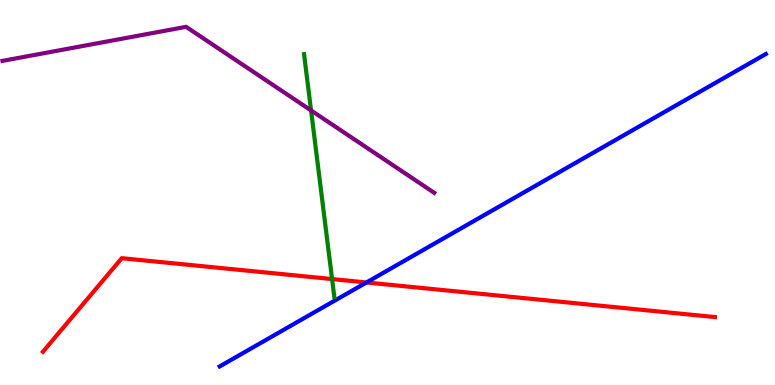[{'lines': ['blue', 'red'], 'intersections': [{'x': 4.73, 'y': 2.66}]}, {'lines': ['green', 'red'], 'intersections': [{'x': 4.28, 'y': 2.75}]}, {'lines': ['purple', 'red'], 'intersections': []}, {'lines': ['blue', 'green'], 'intersections': []}, {'lines': ['blue', 'purple'], 'intersections': []}, {'lines': ['green', 'purple'], 'intersections': [{'x': 4.01, 'y': 7.13}]}]